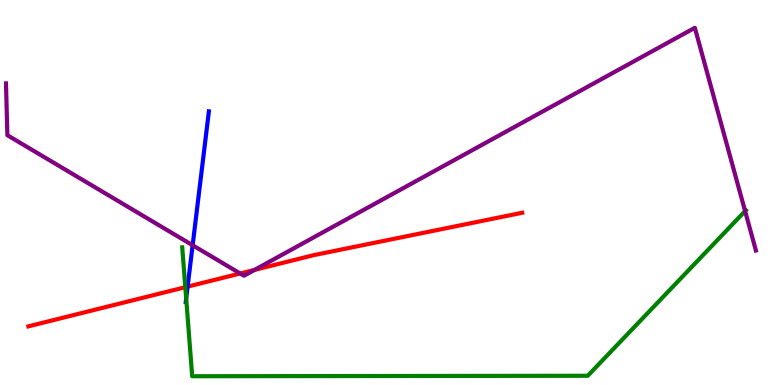[{'lines': ['blue', 'red'], 'intersections': [{'x': 2.42, 'y': 2.56}]}, {'lines': ['green', 'red'], 'intersections': [{'x': 2.39, 'y': 2.54}]}, {'lines': ['purple', 'red'], 'intersections': [{'x': 3.1, 'y': 2.9}, {'x': 3.28, 'y': 2.99}]}, {'lines': ['blue', 'green'], 'intersections': [{'x': 2.4, 'y': 2.25}]}, {'lines': ['blue', 'purple'], 'intersections': [{'x': 2.49, 'y': 3.63}]}, {'lines': ['green', 'purple'], 'intersections': [{'x': 9.61, 'y': 4.52}]}]